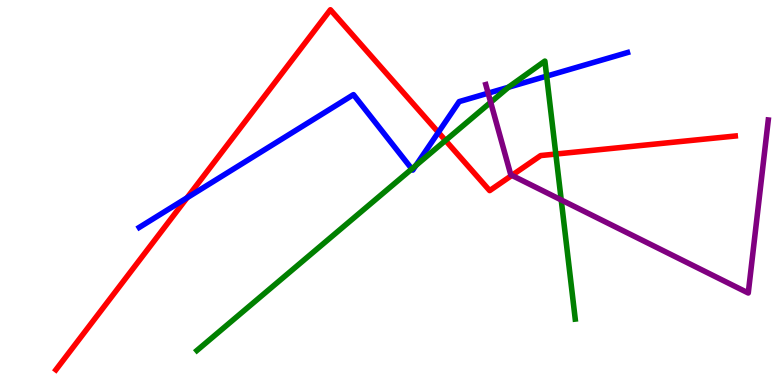[{'lines': ['blue', 'red'], 'intersections': [{'x': 2.41, 'y': 4.86}, {'x': 5.66, 'y': 6.56}]}, {'lines': ['green', 'red'], 'intersections': [{'x': 5.75, 'y': 6.35}, {'x': 7.17, 'y': 6.0}]}, {'lines': ['purple', 'red'], 'intersections': [{'x': 6.6, 'y': 5.44}]}, {'lines': ['blue', 'green'], 'intersections': [{'x': 5.31, 'y': 5.61}, {'x': 5.37, 'y': 5.7}, {'x': 6.56, 'y': 7.73}, {'x': 7.05, 'y': 8.02}]}, {'lines': ['blue', 'purple'], 'intersections': [{'x': 6.3, 'y': 7.58}]}, {'lines': ['green', 'purple'], 'intersections': [{'x': 6.33, 'y': 7.34}, {'x': 7.24, 'y': 4.81}]}]